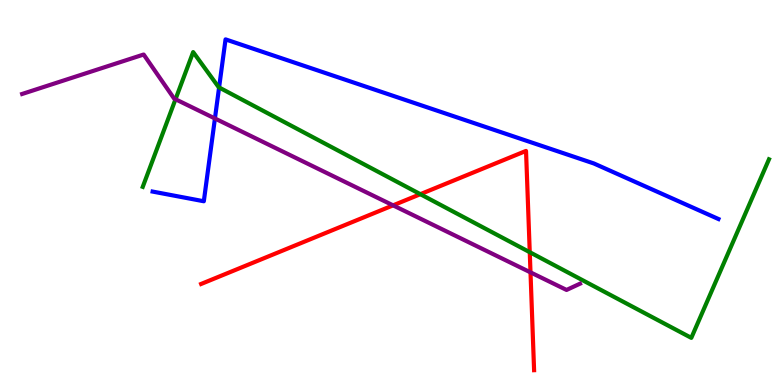[{'lines': ['blue', 'red'], 'intersections': []}, {'lines': ['green', 'red'], 'intersections': [{'x': 5.42, 'y': 4.96}, {'x': 6.84, 'y': 3.45}]}, {'lines': ['purple', 'red'], 'intersections': [{'x': 5.07, 'y': 4.67}, {'x': 6.85, 'y': 2.93}]}, {'lines': ['blue', 'green'], 'intersections': [{'x': 2.83, 'y': 7.73}]}, {'lines': ['blue', 'purple'], 'intersections': [{'x': 2.77, 'y': 6.92}]}, {'lines': ['green', 'purple'], 'intersections': [{'x': 2.26, 'y': 7.42}]}]